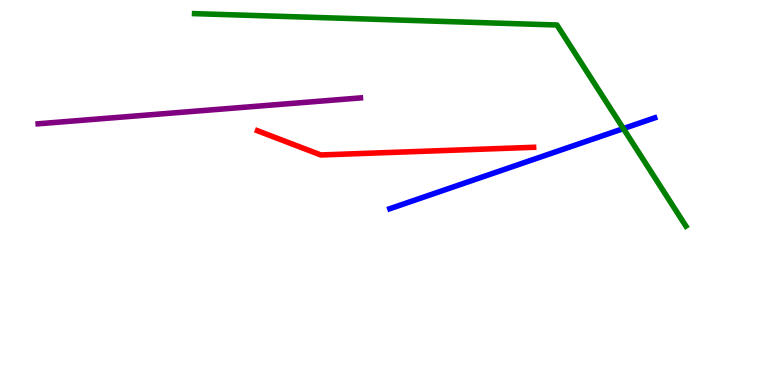[{'lines': ['blue', 'red'], 'intersections': []}, {'lines': ['green', 'red'], 'intersections': []}, {'lines': ['purple', 'red'], 'intersections': []}, {'lines': ['blue', 'green'], 'intersections': [{'x': 8.04, 'y': 6.66}]}, {'lines': ['blue', 'purple'], 'intersections': []}, {'lines': ['green', 'purple'], 'intersections': []}]